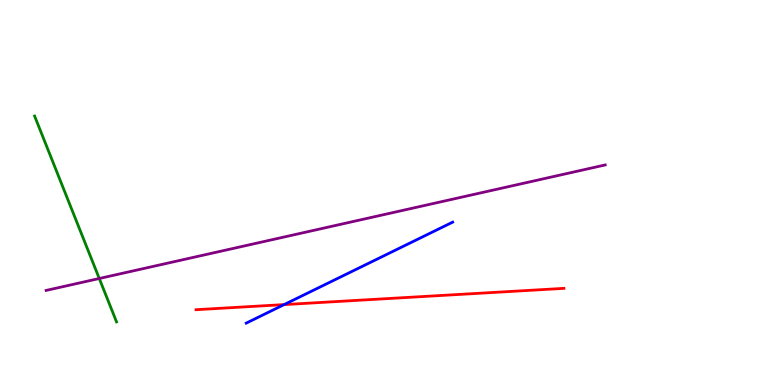[{'lines': ['blue', 'red'], 'intersections': [{'x': 3.67, 'y': 2.09}]}, {'lines': ['green', 'red'], 'intersections': []}, {'lines': ['purple', 'red'], 'intersections': []}, {'lines': ['blue', 'green'], 'intersections': []}, {'lines': ['blue', 'purple'], 'intersections': []}, {'lines': ['green', 'purple'], 'intersections': [{'x': 1.28, 'y': 2.77}]}]